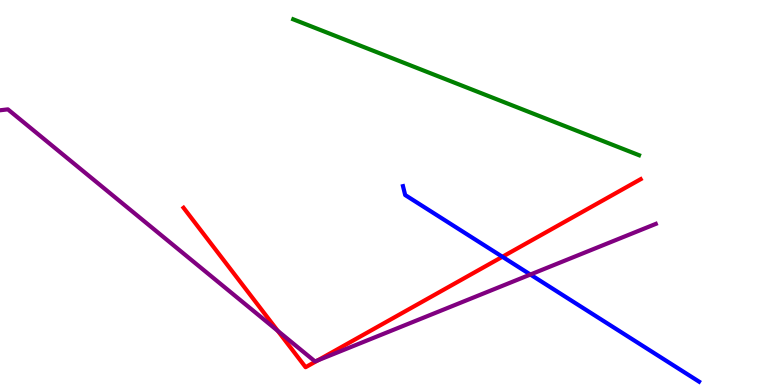[{'lines': ['blue', 'red'], 'intersections': [{'x': 6.48, 'y': 3.33}]}, {'lines': ['green', 'red'], 'intersections': []}, {'lines': ['purple', 'red'], 'intersections': [{'x': 3.58, 'y': 1.41}, {'x': 4.1, 'y': 0.638}]}, {'lines': ['blue', 'green'], 'intersections': []}, {'lines': ['blue', 'purple'], 'intersections': [{'x': 6.84, 'y': 2.87}]}, {'lines': ['green', 'purple'], 'intersections': []}]